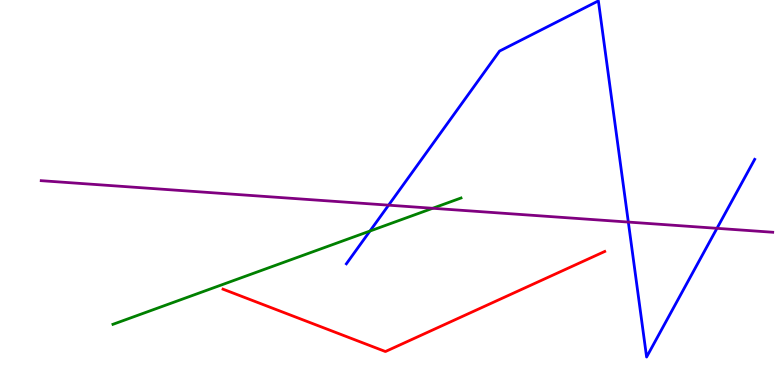[{'lines': ['blue', 'red'], 'intersections': []}, {'lines': ['green', 'red'], 'intersections': []}, {'lines': ['purple', 'red'], 'intersections': []}, {'lines': ['blue', 'green'], 'intersections': [{'x': 4.77, 'y': 4.0}]}, {'lines': ['blue', 'purple'], 'intersections': [{'x': 5.01, 'y': 4.67}, {'x': 8.11, 'y': 4.23}, {'x': 9.25, 'y': 4.07}]}, {'lines': ['green', 'purple'], 'intersections': [{'x': 5.58, 'y': 4.59}]}]